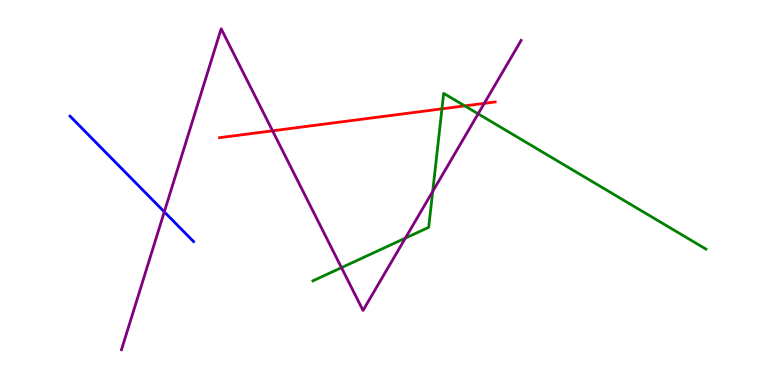[{'lines': ['blue', 'red'], 'intersections': []}, {'lines': ['green', 'red'], 'intersections': [{'x': 5.7, 'y': 7.17}, {'x': 6.0, 'y': 7.25}]}, {'lines': ['purple', 'red'], 'intersections': [{'x': 3.52, 'y': 6.6}, {'x': 6.25, 'y': 7.32}]}, {'lines': ['blue', 'green'], 'intersections': []}, {'lines': ['blue', 'purple'], 'intersections': [{'x': 2.12, 'y': 4.5}]}, {'lines': ['green', 'purple'], 'intersections': [{'x': 4.41, 'y': 3.05}, {'x': 5.23, 'y': 3.82}, {'x': 5.58, 'y': 5.03}, {'x': 6.17, 'y': 7.04}]}]